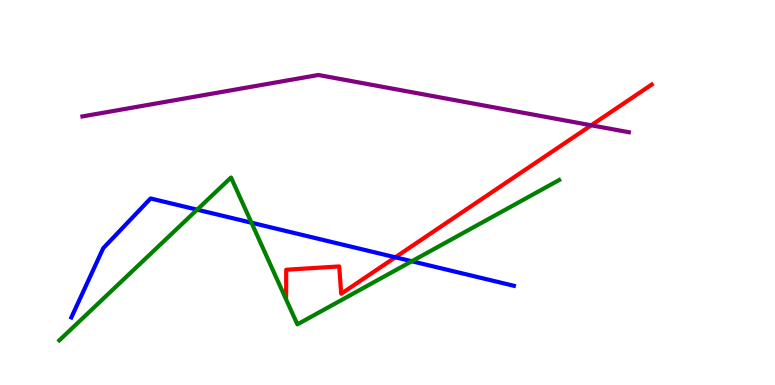[{'lines': ['blue', 'red'], 'intersections': [{'x': 5.1, 'y': 3.32}]}, {'lines': ['green', 'red'], 'intersections': []}, {'lines': ['purple', 'red'], 'intersections': [{'x': 7.63, 'y': 6.75}]}, {'lines': ['blue', 'green'], 'intersections': [{'x': 2.54, 'y': 4.55}, {'x': 3.24, 'y': 4.22}, {'x': 5.31, 'y': 3.21}]}, {'lines': ['blue', 'purple'], 'intersections': []}, {'lines': ['green', 'purple'], 'intersections': []}]